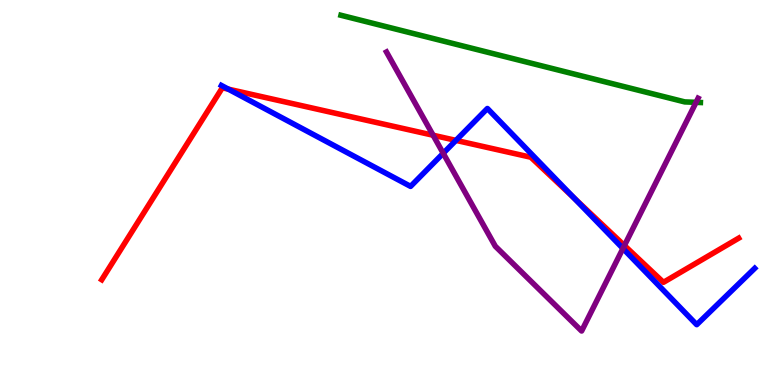[{'lines': ['blue', 'red'], 'intersections': [{'x': 2.95, 'y': 7.68}, {'x': 5.88, 'y': 6.35}, {'x': 7.41, 'y': 4.85}]}, {'lines': ['green', 'red'], 'intersections': []}, {'lines': ['purple', 'red'], 'intersections': [{'x': 5.59, 'y': 6.49}, {'x': 8.06, 'y': 3.62}]}, {'lines': ['blue', 'green'], 'intersections': []}, {'lines': ['blue', 'purple'], 'intersections': [{'x': 5.72, 'y': 6.02}, {'x': 8.04, 'y': 3.55}]}, {'lines': ['green', 'purple'], 'intersections': [{'x': 8.98, 'y': 7.34}]}]